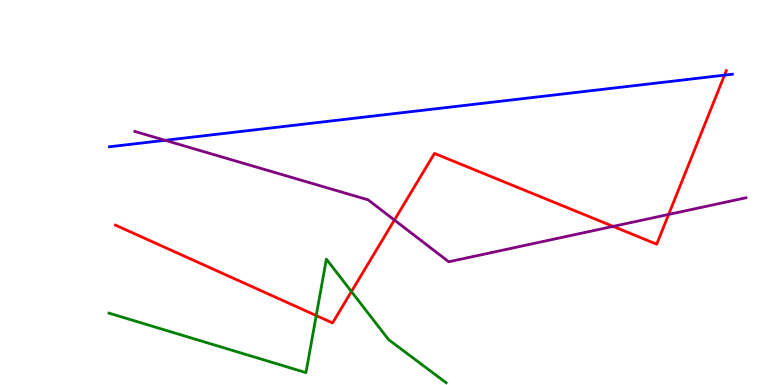[{'lines': ['blue', 'red'], 'intersections': [{'x': 9.35, 'y': 8.05}]}, {'lines': ['green', 'red'], 'intersections': [{'x': 4.08, 'y': 1.8}, {'x': 4.53, 'y': 2.43}]}, {'lines': ['purple', 'red'], 'intersections': [{'x': 5.09, 'y': 4.28}, {'x': 7.91, 'y': 4.12}, {'x': 8.63, 'y': 4.43}]}, {'lines': ['blue', 'green'], 'intersections': []}, {'lines': ['blue', 'purple'], 'intersections': [{'x': 2.13, 'y': 6.36}]}, {'lines': ['green', 'purple'], 'intersections': []}]